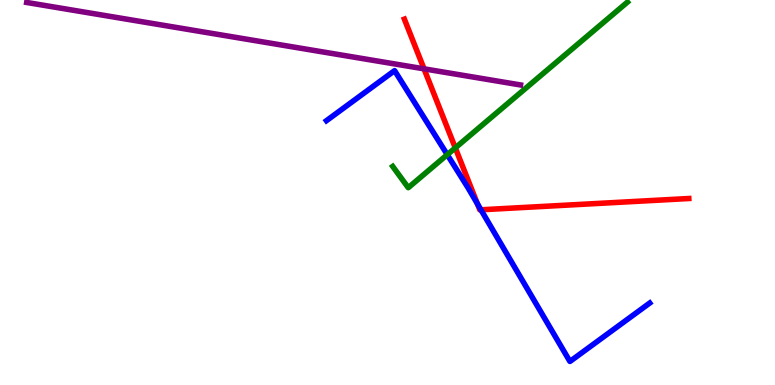[{'lines': ['blue', 'red'], 'intersections': [{'x': 6.16, 'y': 4.71}, {'x': 6.21, 'y': 4.55}]}, {'lines': ['green', 'red'], 'intersections': [{'x': 5.87, 'y': 6.16}]}, {'lines': ['purple', 'red'], 'intersections': [{'x': 5.47, 'y': 8.21}]}, {'lines': ['blue', 'green'], 'intersections': [{'x': 5.77, 'y': 5.98}]}, {'lines': ['blue', 'purple'], 'intersections': []}, {'lines': ['green', 'purple'], 'intersections': []}]